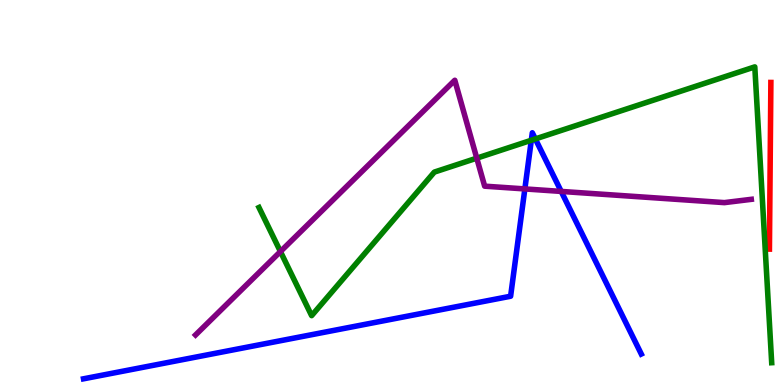[{'lines': ['blue', 'red'], 'intersections': []}, {'lines': ['green', 'red'], 'intersections': []}, {'lines': ['purple', 'red'], 'intersections': []}, {'lines': ['blue', 'green'], 'intersections': [{'x': 6.86, 'y': 6.36}, {'x': 6.91, 'y': 6.39}]}, {'lines': ['blue', 'purple'], 'intersections': [{'x': 6.77, 'y': 5.09}, {'x': 7.24, 'y': 5.03}]}, {'lines': ['green', 'purple'], 'intersections': [{'x': 3.62, 'y': 3.47}, {'x': 6.15, 'y': 5.89}]}]